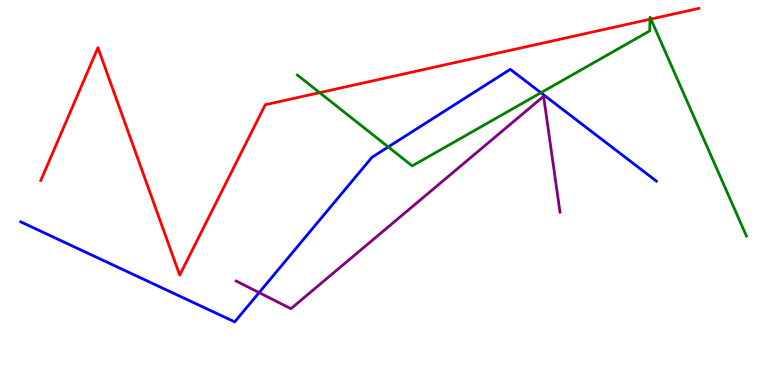[{'lines': ['blue', 'red'], 'intersections': []}, {'lines': ['green', 'red'], 'intersections': [{'x': 4.12, 'y': 7.59}, {'x': 8.39, 'y': 9.5}, {'x': 8.4, 'y': 9.5}]}, {'lines': ['purple', 'red'], 'intersections': []}, {'lines': ['blue', 'green'], 'intersections': [{'x': 5.01, 'y': 6.18}, {'x': 6.98, 'y': 7.59}]}, {'lines': ['blue', 'purple'], 'intersections': [{'x': 3.34, 'y': 2.4}]}, {'lines': ['green', 'purple'], 'intersections': []}]